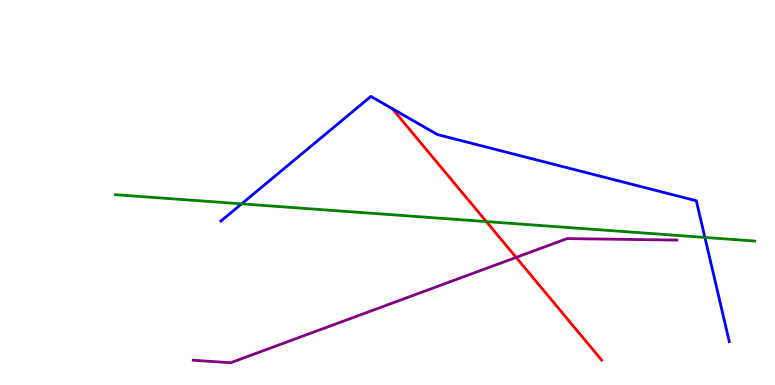[{'lines': ['blue', 'red'], 'intersections': []}, {'lines': ['green', 'red'], 'intersections': [{'x': 6.27, 'y': 4.24}]}, {'lines': ['purple', 'red'], 'intersections': [{'x': 6.66, 'y': 3.31}]}, {'lines': ['blue', 'green'], 'intersections': [{'x': 3.12, 'y': 4.71}, {'x': 9.1, 'y': 3.83}]}, {'lines': ['blue', 'purple'], 'intersections': []}, {'lines': ['green', 'purple'], 'intersections': []}]